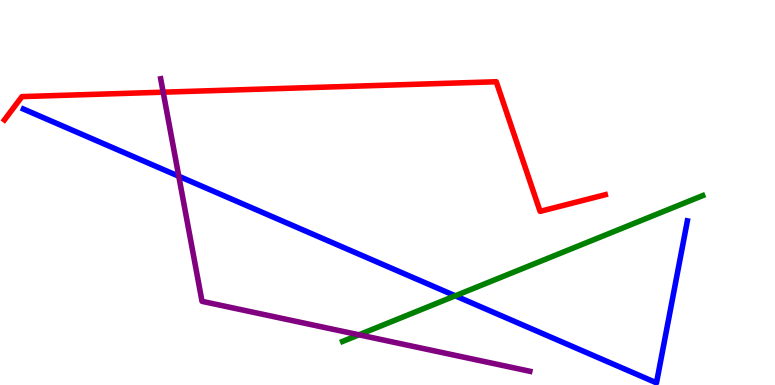[{'lines': ['blue', 'red'], 'intersections': []}, {'lines': ['green', 'red'], 'intersections': []}, {'lines': ['purple', 'red'], 'intersections': [{'x': 2.11, 'y': 7.61}]}, {'lines': ['blue', 'green'], 'intersections': [{'x': 5.87, 'y': 2.32}]}, {'lines': ['blue', 'purple'], 'intersections': [{'x': 2.31, 'y': 5.42}]}, {'lines': ['green', 'purple'], 'intersections': [{'x': 4.63, 'y': 1.3}]}]